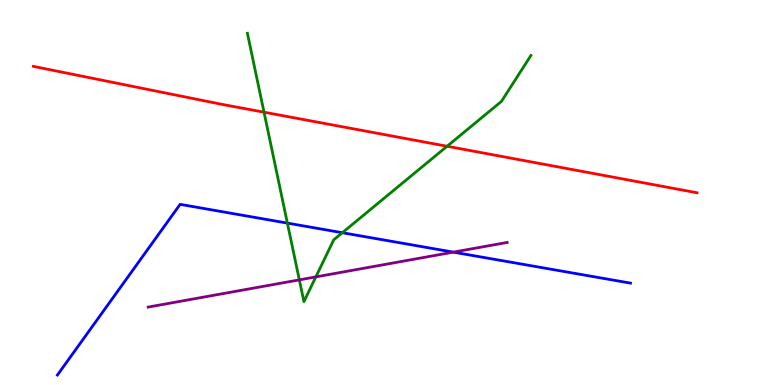[{'lines': ['blue', 'red'], 'intersections': []}, {'lines': ['green', 'red'], 'intersections': [{'x': 3.41, 'y': 7.09}, {'x': 5.77, 'y': 6.2}]}, {'lines': ['purple', 'red'], 'intersections': []}, {'lines': ['blue', 'green'], 'intersections': [{'x': 3.71, 'y': 4.21}, {'x': 4.42, 'y': 3.96}]}, {'lines': ['blue', 'purple'], 'intersections': [{'x': 5.85, 'y': 3.45}]}, {'lines': ['green', 'purple'], 'intersections': [{'x': 3.86, 'y': 2.73}, {'x': 4.08, 'y': 2.81}]}]